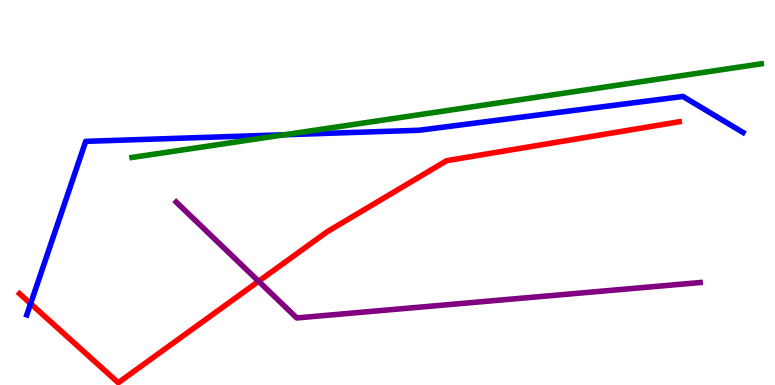[{'lines': ['blue', 'red'], 'intersections': [{'x': 0.395, 'y': 2.11}]}, {'lines': ['green', 'red'], 'intersections': []}, {'lines': ['purple', 'red'], 'intersections': [{'x': 3.34, 'y': 2.69}]}, {'lines': ['blue', 'green'], 'intersections': [{'x': 3.67, 'y': 6.5}]}, {'lines': ['blue', 'purple'], 'intersections': []}, {'lines': ['green', 'purple'], 'intersections': []}]